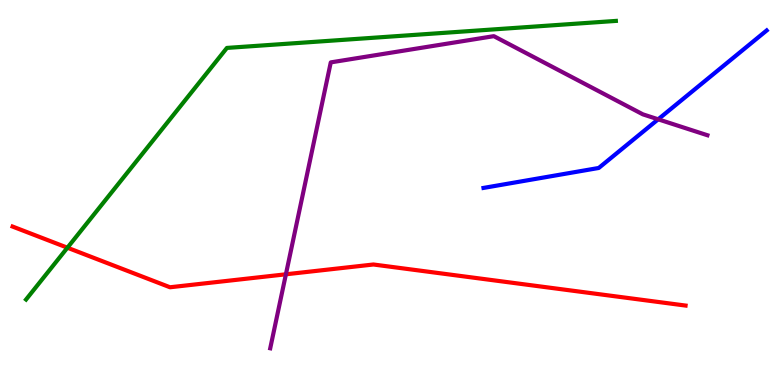[{'lines': ['blue', 'red'], 'intersections': []}, {'lines': ['green', 'red'], 'intersections': [{'x': 0.87, 'y': 3.57}]}, {'lines': ['purple', 'red'], 'intersections': [{'x': 3.69, 'y': 2.88}]}, {'lines': ['blue', 'green'], 'intersections': []}, {'lines': ['blue', 'purple'], 'intersections': [{'x': 8.49, 'y': 6.9}]}, {'lines': ['green', 'purple'], 'intersections': []}]